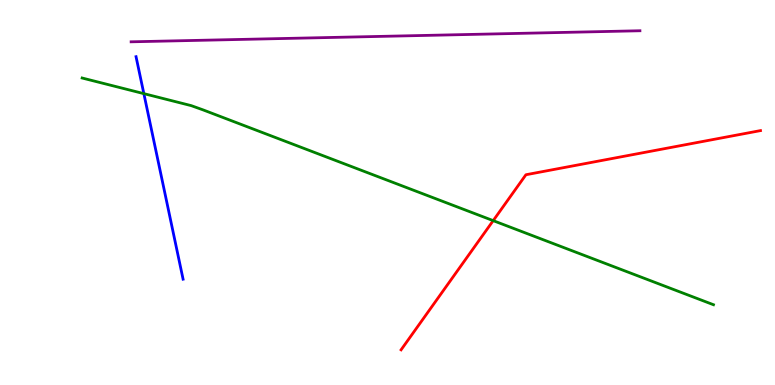[{'lines': ['blue', 'red'], 'intersections': []}, {'lines': ['green', 'red'], 'intersections': [{'x': 6.36, 'y': 4.27}]}, {'lines': ['purple', 'red'], 'intersections': []}, {'lines': ['blue', 'green'], 'intersections': [{'x': 1.86, 'y': 7.57}]}, {'lines': ['blue', 'purple'], 'intersections': []}, {'lines': ['green', 'purple'], 'intersections': []}]